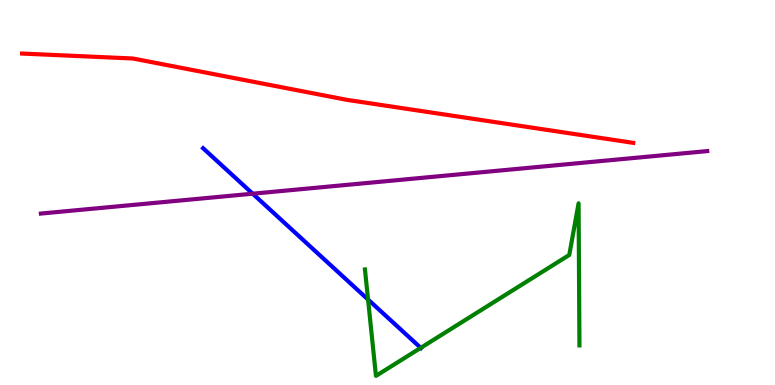[{'lines': ['blue', 'red'], 'intersections': []}, {'lines': ['green', 'red'], 'intersections': []}, {'lines': ['purple', 'red'], 'intersections': []}, {'lines': ['blue', 'green'], 'intersections': [{'x': 4.75, 'y': 2.22}, {'x': 5.43, 'y': 0.965}]}, {'lines': ['blue', 'purple'], 'intersections': [{'x': 3.26, 'y': 4.97}]}, {'lines': ['green', 'purple'], 'intersections': []}]